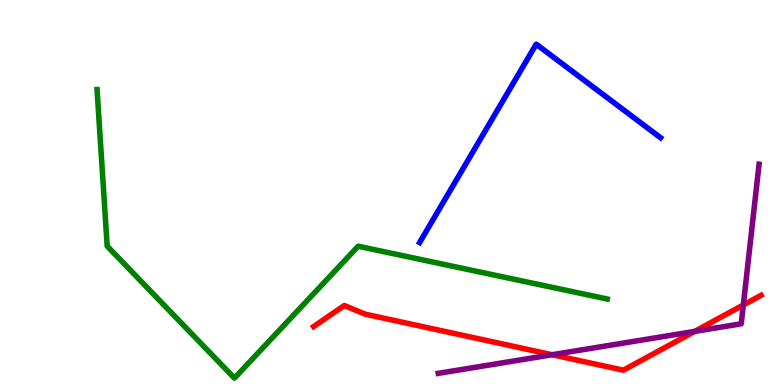[{'lines': ['blue', 'red'], 'intersections': []}, {'lines': ['green', 'red'], 'intersections': []}, {'lines': ['purple', 'red'], 'intersections': [{'x': 7.12, 'y': 0.786}, {'x': 8.96, 'y': 1.39}, {'x': 9.59, 'y': 2.08}]}, {'lines': ['blue', 'green'], 'intersections': []}, {'lines': ['blue', 'purple'], 'intersections': []}, {'lines': ['green', 'purple'], 'intersections': []}]